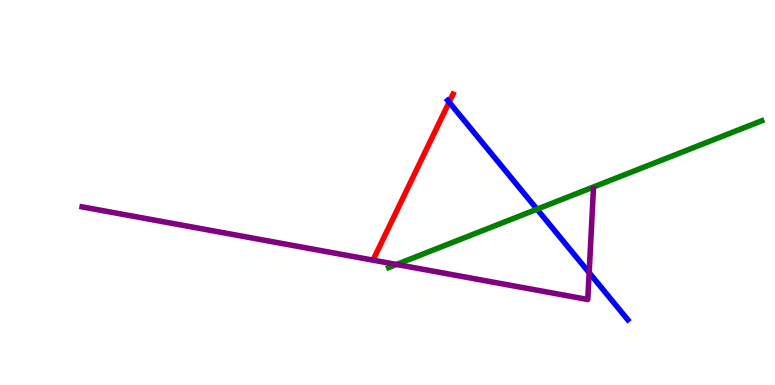[{'lines': ['blue', 'red'], 'intersections': [{'x': 5.8, 'y': 7.35}]}, {'lines': ['green', 'red'], 'intersections': []}, {'lines': ['purple', 'red'], 'intersections': []}, {'lines': ['blue', 'green'], 'intersections': [{'x': 6.93, 'y': 4.57}]}, {'lines': ['blue', 'purple'], 'intersections': [{'x': 7.6, 'y': 2.92}]}, {'lines': ['green', 'purple'], 'intersections': [{'x': 5.12, 'y': 3.13}]}]